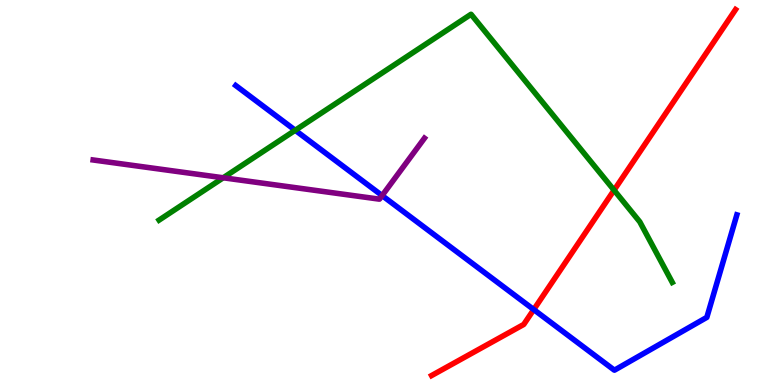[{'lines': ['blue', 'red'], 'intersections': [{'x': 6.89, 'y': 1.96}]}, {'lines': ['green', 'red'], 'intersections': [{'x': 7.92, 'y': 5.06}]}, {'lines': ['purple', 'red'], 'intersections': []}, {'lines': ['blue', 'green'], 'intersections': [{'x': 3.81, 'y': 6.62}]}, {'lines': ['blue', 'purple'], 'intersections': [{'x': 4.93, 'y': 4.92}]}, {'lines': ['green', 'purple'], 'intersections': [{'x': 2.88, 'y': 5.38}]}]